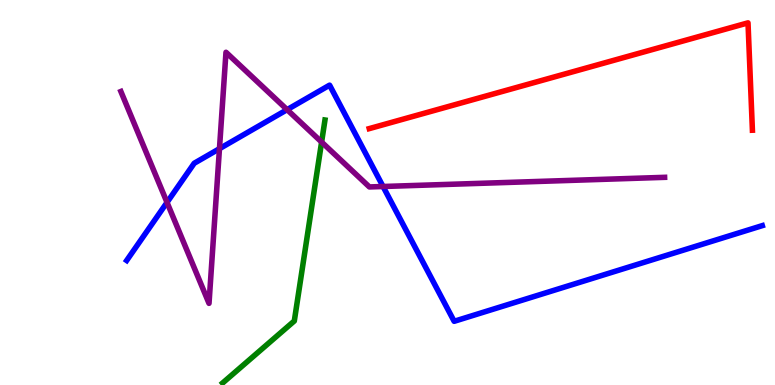[{'lines': ['blue', 'red'], 'intersections': []}, {'lines': ['green', 'red'], 'intersections': []}, {'lines': ['purple', 'red'], 'intersections': []}, {'lines': ['blue', 'green'], 'intersections': []}, {'lines': ['blue', 'purple'], 'intersections': [{'x': 2.16, 'y': 4.74}, {'x': 2.83, 'y': 6.14}, {'x': 3.7, 'y': 7.15}, {'x': 4.94, 'y': 5.16}]}, {'lines': ['green', 'purple'], 'intersections': [{'x': 4.15, 'y': 6.31}]}]